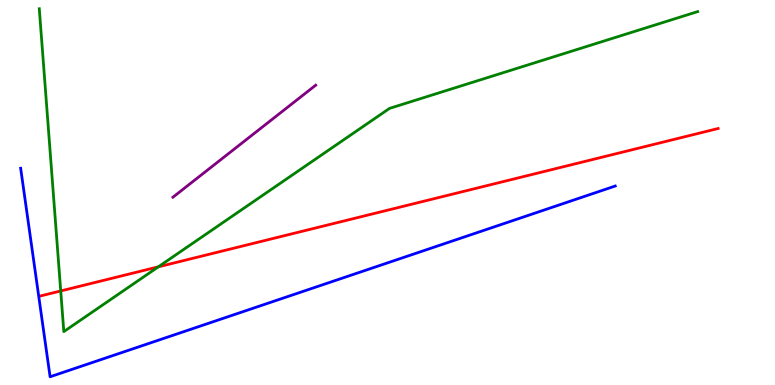[{'lines': ['blue', 'red'], 'intersections': []}, {'lines': ['green', 'red'], 'intersections': [{'x': 0.784, 'y': 2.44}, {'x': 2.04, 'y': 3.07}]}, {'lines': ['purple', 'red'], 'intersections': []}, {'lines': ['blue', 'green'], 'intersections': []}, {'lines': ['blue', 'purple'], 'intersections': []}, {'lines': ['green', 'purple'], 'intersections': []}]